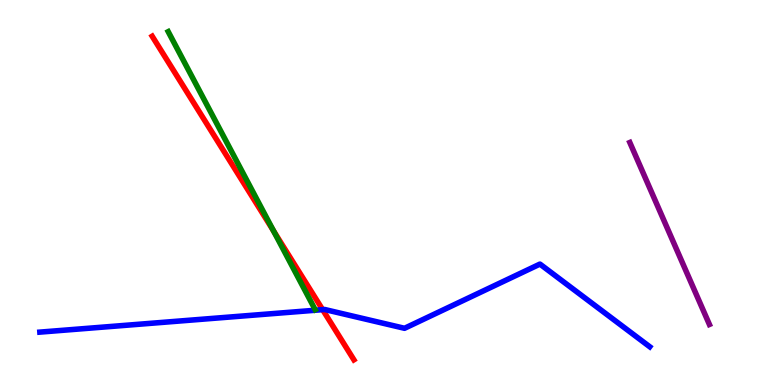[{'lines': ['blue', 'red'], 'intersections': [{'x': 4.16, 'y': 1.96}]}, {'lines': ['green', 'red'], 'intersections': [{'x': 3.53, 'y': 4.0}]}, {'lines': ['purple', 'red'], 'intersections': []}, {'lines': ['blue', 'green'], 'intersections': []}, {'lines': ['blue', 'purple'], 'intersections': []}, {'lines': ['green', 'purple'], 'intersections': []}]